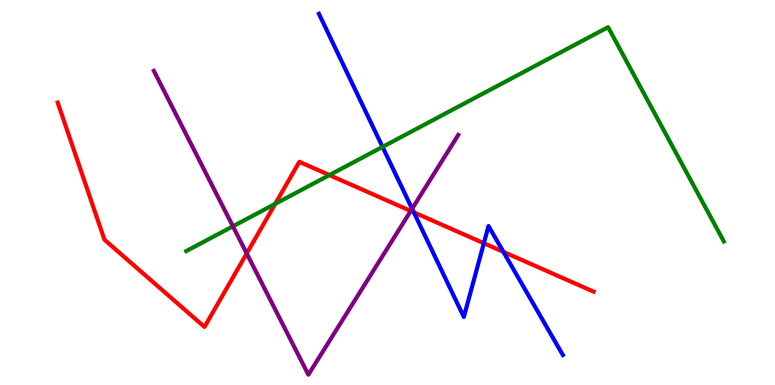[{'lines': ['blue', 'red'], 'intersections': [{'x': 5.34, 'y': 4.49}, {'x': 6.24, 'y': 3.68}, {'x': 6.5, 'y': 3.46}]}, {'lines': ['green', 'red'], 'intersections': [{'x': 3.55, 'y': 4.7}, {'x': 4.25, 'y': 5.45}]}, {'lines': ['purple', 'red'], 'intersections': [{'x': 3.18, 'y': 3.42}, {'x': 5.3, 'y': 4.52}]}, {'lines': ['blue', 'green'], 'intersections': [{'x': 4.94, 'y': 6.18}]}, {'lines': ['blue', 'purple'], 'intersections': [{'x': 5.32, 'y': 4.58}]}, {'lines': ['green', 'purple'], 'intersections': [{'x': 3.01, 'y': 4.12}]}]